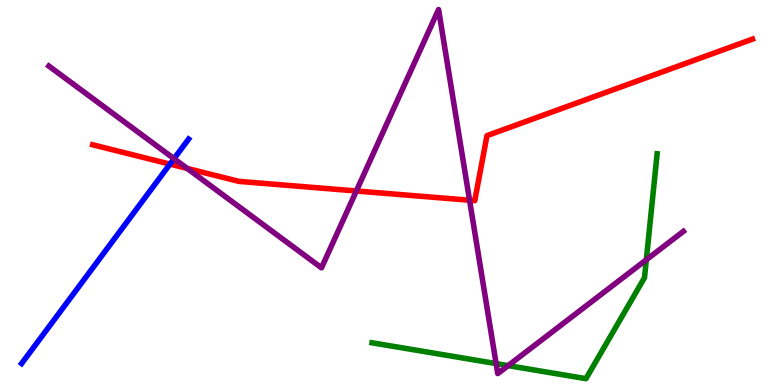[{'lines': ['blue', 'red'], 'intersections': [{'x': 2.19, 'y': 5.74}]}, {'lines': ['green', 'red'], 'intersections': []}, {'lines': ['purple', 'red'], 'intersections': [{'x': 2.42, 'y': 5.62}, {'x': 4.6, 'y': 5.04}, {'x': 6.06, 'y': 4.8}]}, {'lines': ['blue', 'green'], 'intersections': []}, {'lines': ['blue', 'purple'], 'intersections': [{'x': 2.25, 'y': 5.88}]}, {'lines': ['green', 'purple'], 'intersections': [{'x': 6.4, 'y': 0.556}, {'x': 6.56, 'y': 0.503}, {'x': 8.34, 'y': 3.25}]}]